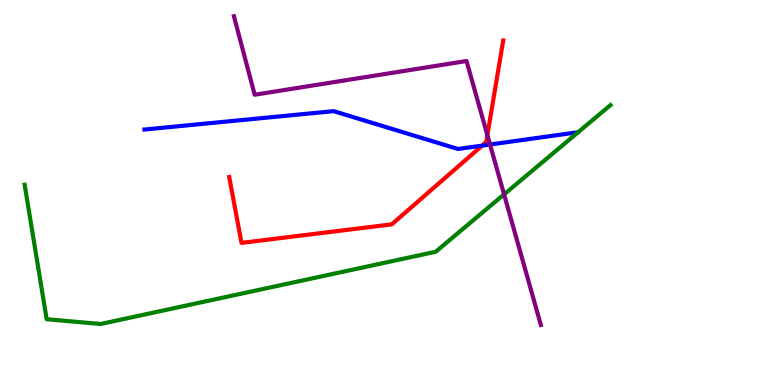[{'lines': ['blue', 'red'], 'intersections': [{'x': 6.22, 'y': 6.22}]}, {'lines': ['green', 'red'], 'intersections': []}, {'lines': ['purple', 'red'], 'intersections': [{'x': 6.29, 'y': 6.49}]}, {'lines': ['blue', 'green'], 'intersections': []}, {'lines': ['blue', 'purple'], 'intersections': [{'x': 6.32, 'y': 6.25}]}, {'lines': ['green', 'purple'], 'intersections': [{'x': 6.5, 'y': 4.95}]}]